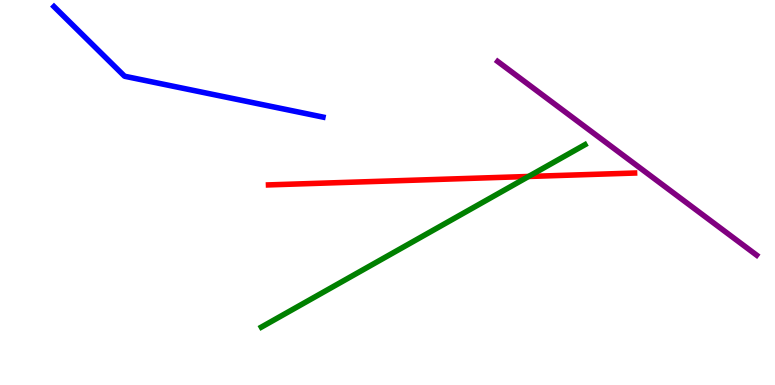[{'lines': ['blue', 'red'], 'intersections': []}, {'lines': ['green', 'red'], 'intersections': [{'x': 6.82, 'y': 5.42}]}, {'lines': ['purple', 'red'], 'intersections': []}, {'lines': ['blue', 'green'], 'intersections': []}, {'lines': ['blue', 'purple'], 'intersections': []}, {'lines': ['green', 'purple'], 'intersections': []}]